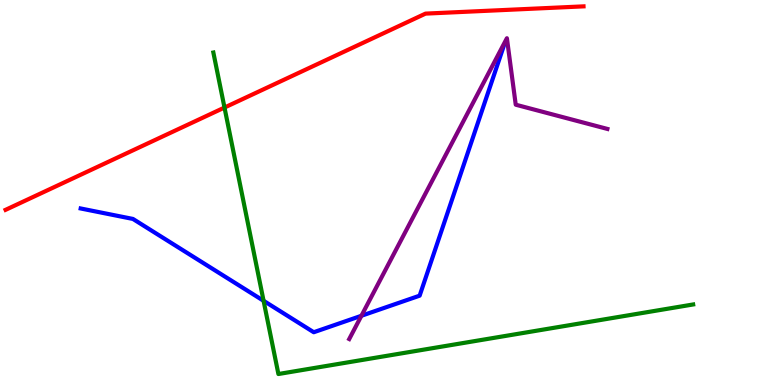[{'lines': ['blue', 'red'], 'intersections': []}, {'lines': ['green', 'red'], 'intersections': [{'x': 2.9, 'y': 7.21}]}, {'lines': ['purple', 'red'], 'intersections': []}, {'lines': ['blue', 'green'], 'intersections': [{'x': 3.4, 'y': 2.19}]}, {'lines': ['blue', 'purple'], 'intersections': [{'x': 4.66, 'y': 1.8}]}, {'lines': ['green', 'purple'], 'intersections': []}]